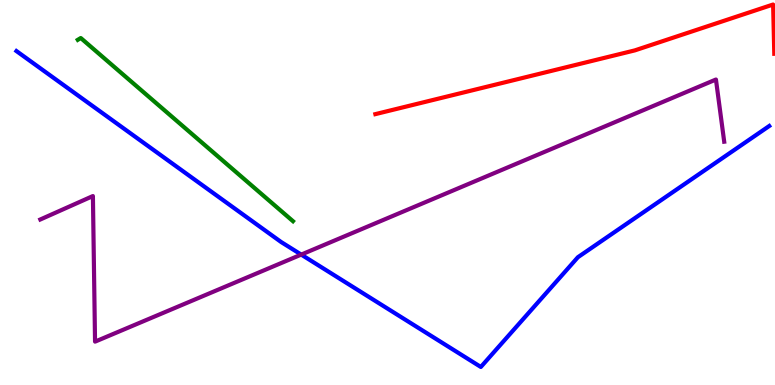[{'lines': ['blue', 'red'], 'intersections': []}, {'lines': ['green', 'red'], 'intersections': []}, {'lines': ['purple', 'red'], 'intersections': []}, {'lines': ['blue', 'green'], 'intersections': []}, {'lines': ['blue', 'purple'], 'intersections': [{'x': 3.89, 'y': 3.39}]}, {'lines': ['green', 'purple'], 'intersections': []}]